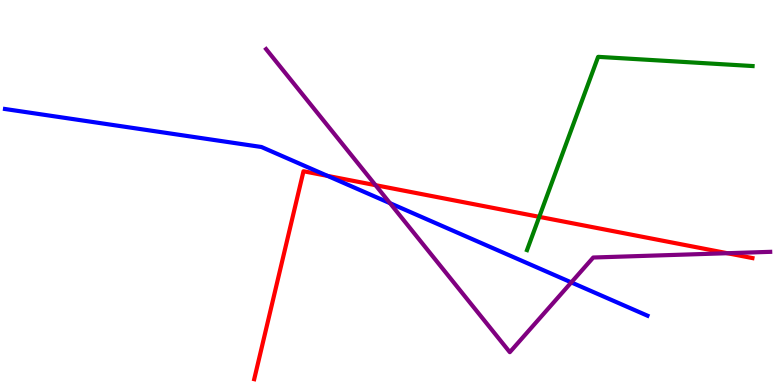[{'lines': ['blue', 'red'], 'intersections': [{'x': 4.23, 'y': 5.43}]}, {'lines': ['green', 'red'], 'intersections': [{'x': 6.96, 'y': 4.37}]}, {'lines': ['purple', 'red'], 'intersections': [{'x': 4.85, 'y': 5.19}, {'x': 9.39, 'y': 3.42}]}, {'lines': ['blue', 'green'], 'intersections': []}, {'lines': ['blue', 'purple'], 'intersections': [{'x': 5.03, 'y': 4.72}, {'x': 7.37, 'y': 2.66}]}, {'lines': ['green', 'purple'], 'intersections': []}]